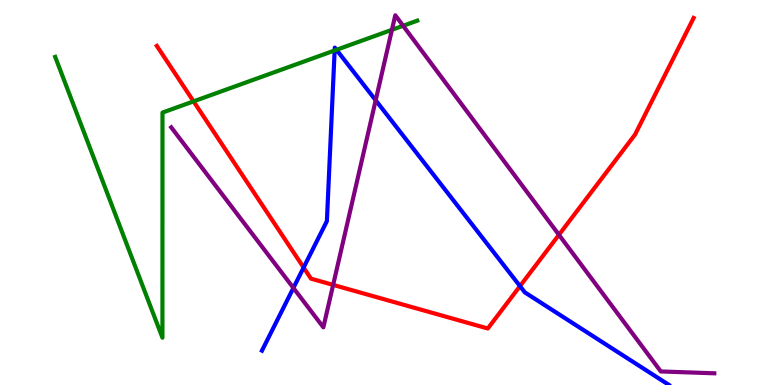[{'lines': ['blue', 'red'], 'intersections': [{'x': 3.92, 'y': 3.05}, {'x': 6.71, 'y': 2.57}]}, {'lines': ['green', 'red'], 'intersections': [{'x': 2.5, 'y': 7.37}]}, {'lines': ['purple', 'red'], 'intersections': [{'x': 4.3, 'y': 2.6}, {'x': 7.21, 'y': 3.9}]}, {'lines': ['blue', 'green'], 'intersections': [{'x': 4.32, 'y': 8.69}, {'x': 4.34, 'y': 8.71}]}, {'lines': ['blue', 'purple'], 'intersections': [{'x': 3.79, 'y': 2.52}, {'x': 4.85, 'y': 7.4}]}, {'lines': ['green', 'purple'], 'intersections': [{'x': 5.06, 'y': 9.23}, {'x': 5.2, 'y': 9.33}]}]